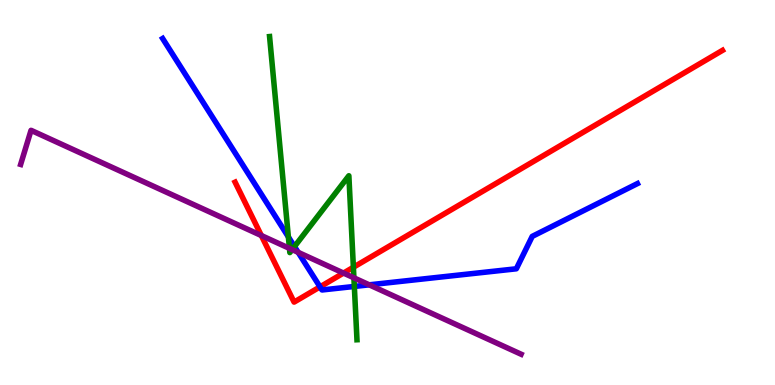[{'lines': ['blue', 'red'], 'intersections': [{'x': 4.13, 'y': 2.55}]}, {'lines': ['green', 'red'], 'intersections': [{'x': 4.56, 'y': 3.06}]}, {'lines': ['purple', 'red'], 'intersections': [{'x': 3.37, 'y': 3.88}, {'x': 4.43, 'y': 2.91}]}, {'lines': ['blue', 'green'], 'intersections': [{'x': 3.72, 'y': 3.85}, {'x': 3.8, 'y': 3.6}, {'x': 4.57, 'y': 2.56}]}, {'lines': ['blue', 'purple'], 'intersections': [{'x': 3.85, 'y': 3.45}, {'x': 4.76, 'y': 2.6}]}, {'lines': ['green', 'purple'], 'intersections': [{'x': 3.73, 'y': 3.55}, {'x': 3.77, 'y': 3.52}, {'x': 4.57, 'y': 2.78}]}]